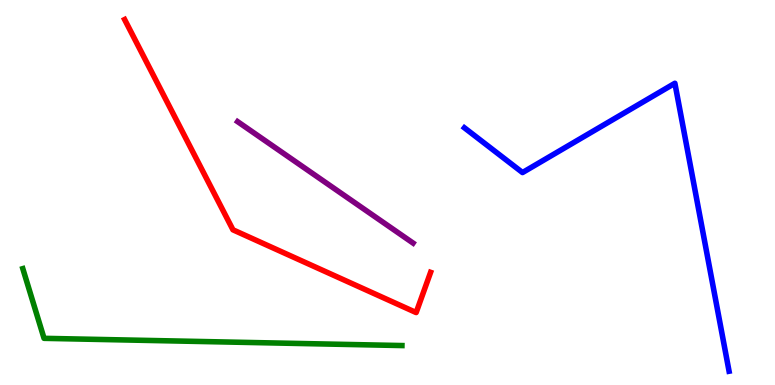[{'lines': ['blue', 'red'], 'intersections': []}, {'lines': ['green', 'red'], 'intersections': []}, {'lines': ['purple', 'red'], 'intersections': []}, {'lines': ['blue', 'green'], 'intersections': []}, {'lines': ['blue', 'purple'], 'intersections': []}, {'lines': ['green', 'purple'], 'intersections': []}]